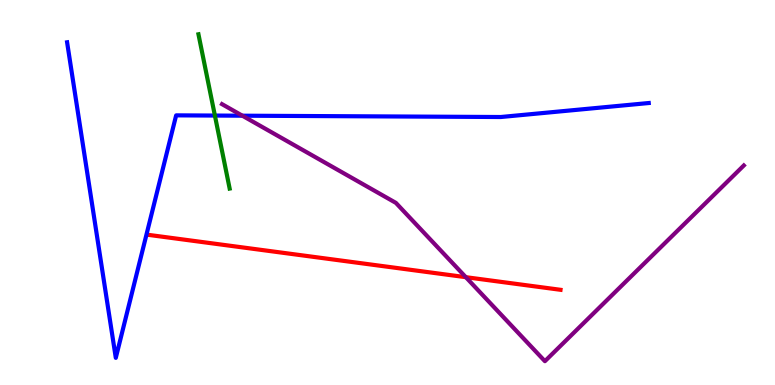[{'lines': ['blue', 'red'], 'intersections': []}, {'lines': ['green', 'red'], 'intersections': []}, {'lines': ['purple', 'red'], 'intersections': [{'x': 6.01, 'y': 2.8}]}, {'lines': ['blue', 'green'], 'intersections': [{'x': 2.77, 'y': 7.0}]}, {'lines': ['blue', 'purple'], 'intersections': [{'x': 3.13, 'y': 6.99}]}, {'lines': ['green', 'purple'], 'intersections': []}]